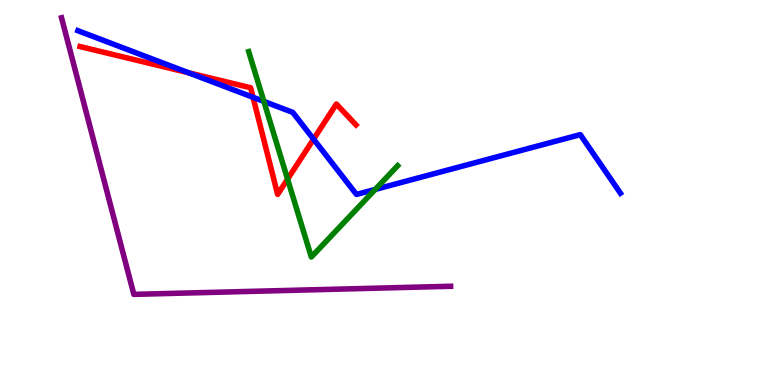[{'lines': ['blue', 'red'], 'intersections': [{'x': 2.43, 'y': 8.11}, {'x': 3.26, 'y': 7.47}, {'x': 4.05, 'y': 6.39}]}, {'lines': ['green', 'red'], 'intersections': [{'x': 3.71, 'y': 5.35}]}, {'lines': ['purple', 'red'], 'intersections': []}, {'lines': ['blue', 'green'], 'intersections': [{'x': 3.4, 'y': 7.37}, {'x': 4.84, 'y': 5.08}]}, {'lines': ['blue', 'purple'], 'intersections': []}, {'lines': ['green', 'purple'], 'intersections': []}]